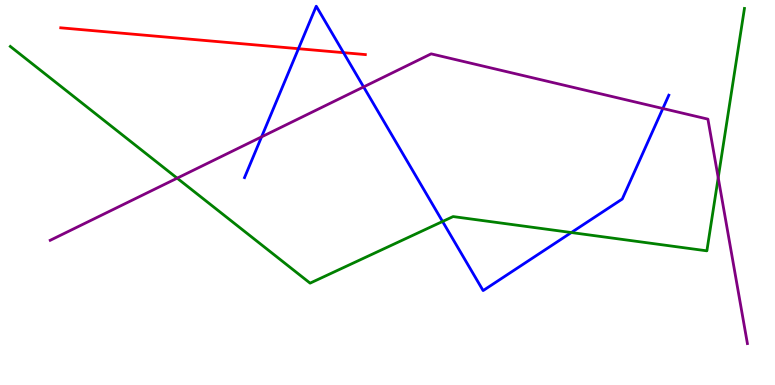[{'lines': ['blue', 'red'], 'intersections': [{'x': 3.85, 'y': 8.73}, {'x': 4.43, 'y': 8.63}]}, {'lines': ['green', 'red'], 'intersections': []}, {'lines': ['purple', 'red'], 'intersections': []}, {'lines': ['blue', 'green'], 'intersections': [{'x': 5.71, 'y': 4.25}, {'x': 7.37, 'y': 3.96}]}, {'lines': ['blue', 'purple'], 'intersections': [{'x': 3.38, 'y': 6.45}, {'x': 4.69, 'y': 7.74}, {'x': 8.55, 'y': 7.18}]}, {'lines': ['green', 'purple'], 'intersections': [{'x': 2.29, 'y': 5.37}, {'x': 9.27, 'y': 5.38}]}]